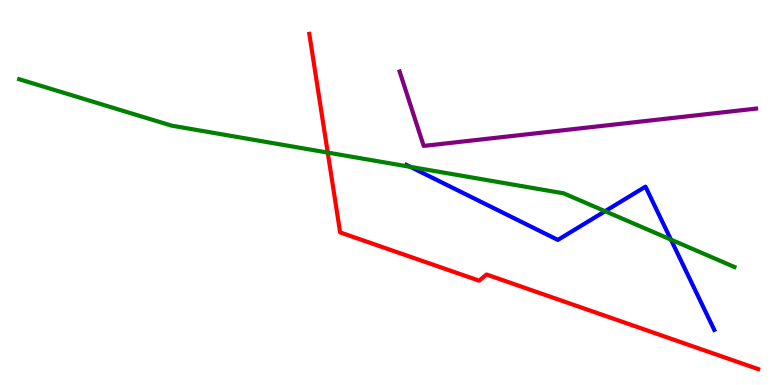[{'lines': ['blue', 'red'], 'intersections': []}, {'lines': ['green', 'red'], 'intersections': [{'x': 4.23, 'y': 6.04}]}, {'lines': ['purple', 'red'], 'intersections': []}, {'lines': ['blue', 'green'], 'intersections': [{'x': 5.29, 'y': 5.67}, {'x': 7.81, 'y': 4.51}, {'x': 8.66, 'y': 3.78}]}, {'lines': ['blue', 'purple'], 'intersections': []}, {'lines': ['green', 'purple'], 'intersections': []}]